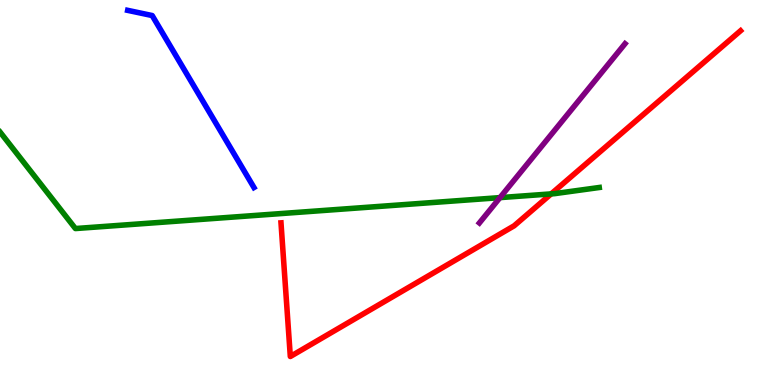[{'lines': ['blue', 'red'], 'intersections': []}, {'lines': ['green', 'red'], 'intersections': [{'x': 7.11, 'y': 4.96}]}, {'lines': ['purple', 'red'], 'intersections': []}, {'lines': ['blue', 'green'], 'intersections': []}, {'lines': ['blue', 'purple'], 'intersections': []}, {'lines': ['green', 'purple'], 'intersections': [{'x': 6.45, 'y': 4.87}]}]